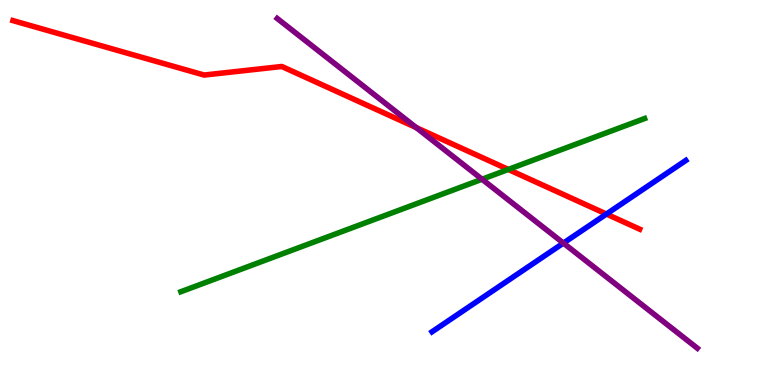[{'lines': ['blue', 'red'], 'intersections': [{'x': 7.82, 'y': 4.44}]}, {'lines': ['green', 'red'], 'intersections': [{'x': 6.56, 'y': 5.6}]}, {'lines': ['purple', 'red'], 'intersections': [{'x': 5.37, 'y': 6.69}]}, {'lines': ['blue', 'green'], 'intersections': []}, {'lines': ['blue', 'purple'], 'intersections': [{'x': 7.27, 'y': 3.69}]}, {'lines': ['green', 'purple'], 'intersections': [{'x': 6.22, 'y': 5.34}]}]